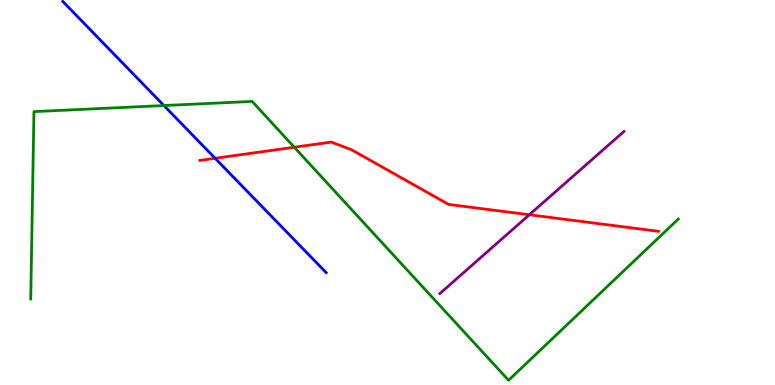[{'lines': ['blue', 'red'], 'intersections': [{'x': 2.78, 'y': 5.89}]}, {'lines': ['green', 'red'], 'intersections': [{'x': 3.8, 'y': 6.18}]}, {'lines': ['purple', 'red'], 'intersections': [{'x': 6.83, 'y': 4.42}]}, {'lines': ['blue', 'green'], 'intersections': [{'x': 2.11, 'y': 7.26}]}, {'lines': ['blue', 'purple'], 'intersections': []}, {'lines': ['green', 'purple'], 'intersections': []}]